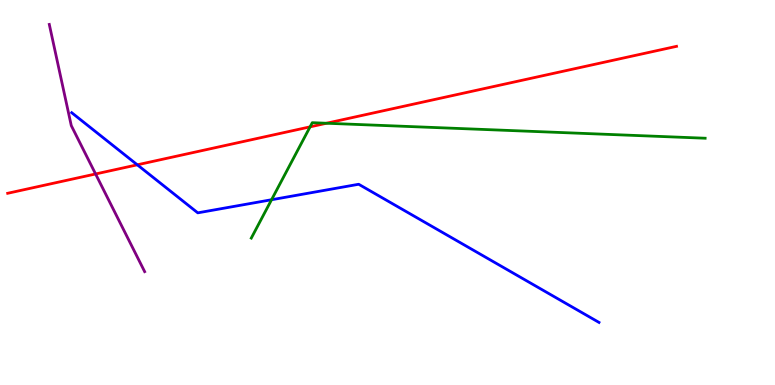[{'lines': ['blue', 'red'], 'intersections': [{'x': 1.77, 'y': 5.72}]}, {'lines': ['green', 'red'], 'intersections': [{'x': 4.0, 'y': 6.71}, {'x': 4.21, 'y': 6.8}]}, {'lines': ['purple', 'red'], 'intersections': [{'x': 1.23, 'y': 5.48}]}, {'lines': ['blue', 'green'], 'intersections': [{'x': 3.5, 'y': 4.81}]}, {'lines': ['blue', 'purple'], 'intersections': []}, {'lines': ['green', 'purple'], 'intersections': []}]